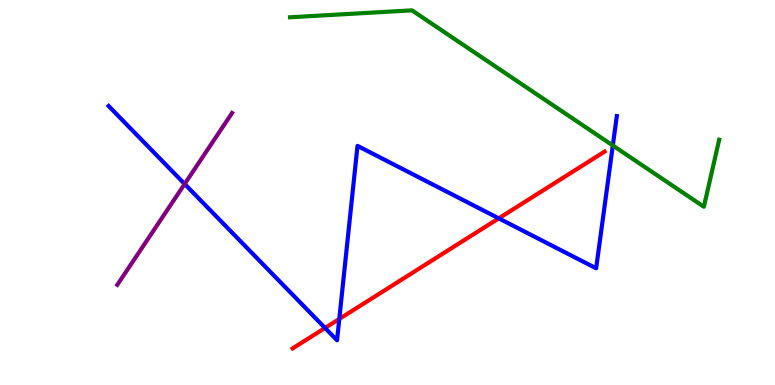[{'lines': ['blue', 'red'], 'intersections': [{'x': 4.19, 'y': 1.48}, {'x': 4.38, 'y': 1.72}, {'x': 6.44, 'y': 4.33}]}, {'lines': ['green', 'red'], 'intersections': []}, {'lines': ['purple', 'red'], 'intersections': []}, {'lines': ['blue', 'green'], 'intersections': [{'x': 7.91, 'y': 6.22}]}, {'lines': ['blue', 'purple'], 'intersections': [{'x': 2.38, 'y': 5.22}]}, {'lines': ['green', 'purple'], 'intersections': []}]